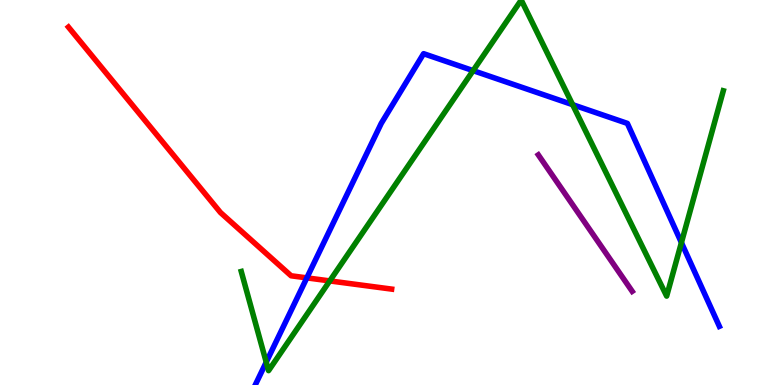[{'lines': ['blue', 'red'], 'intersections': [{'x': 3.96, 'y': 2.78}]}, {'lines': ['green', 'red'], 'intersections': [{'x': 4.25, 'y': 2.7}]}, {'lines': ['purple', 'red'], 'intersections': []}, {'lines': ['blue', 'green'], 'intersections': [{'x': 3.44, 'y': 0.593}, {'x': 6.1, 'y': 8.17}, {'x': 7.39, 'y': 7.28}, {'x': 8.79, 'y': 3.7}]}, {'lines': ['blue', 'purple'], 'intersections': []}, {'lines': ['green', 'purple'], 'intersections': []}]